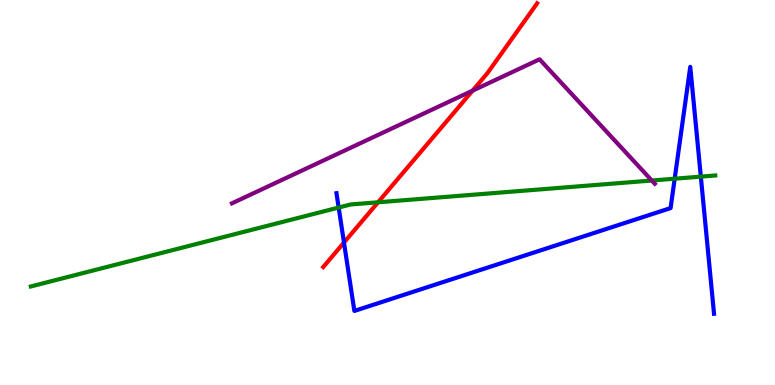[{'lines': ['blue', 'red'], 'intersections': [{'x': 4.44, 'y': 3.7}]}, {'lines': ['green', 'red'], 'intersections': [{'x': 4.88, 'y': 4.75}]}, {'lines': ['purple', 'red'], 'intersections': [{'x': 6.1, 'y': 7.64}]}, {'lines': ['blue', 'green'], 'intersections': [{'x': 4.37, 'y': 4.61}, {'x': 8.71, 'y': 5.36}, {'x': 9.04, 'y': 5.41}]}, {'lines': ['blue', 'purple'], 'intersections': []}, {'lines': ['green', 'purple'], 'intersections': [{'x': 8.41, 'y': 5.31}]}]